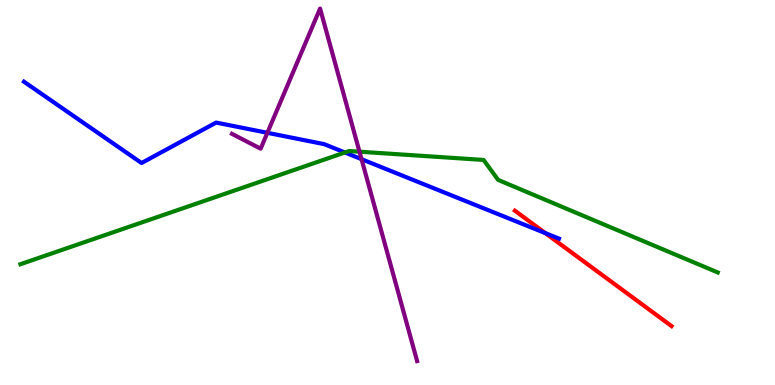[{'lines': ['blue', 'red'], 'intersections': [{'x': 7.04, 'y': 3.94}]}, {'lines': ['green', 'red'], 'intersections': []}, {'lines': ['purple', 'red'], 'intersections': []}, {'lines': ['blue', 'green'], 'intersections': [{'x': 4.45, 'y': 6.04}]}, {'lines': ['blue', 'purple'], 'intersections': [{'x': 3.45, 'y': 6.55}, {'x': 4.67, 'y': 5.87}]}, {'lines': ['green', 'purple'], 'intersections': [{'x': 4.64, 'y': 6.06}]}]